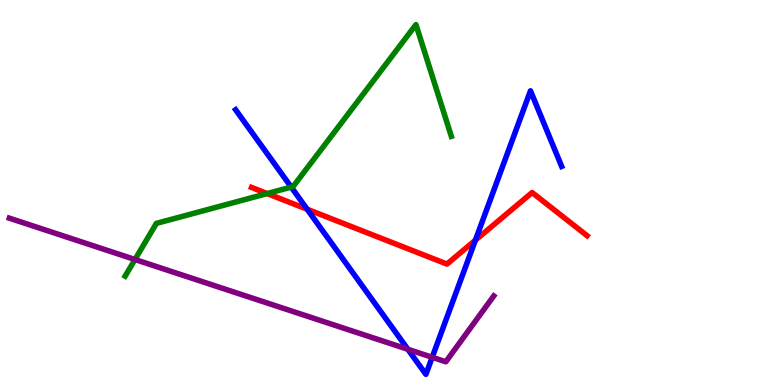[{'lines': ['blue', 'red'], 'intersections': [{'x': 3.96, 'y': 4.57}, {'x': 6.13, 'y': 3.76}]}, {'lines': ['green', 'red'], 'intersections': [{'x': 3.45, 'y': 4.97}]}, {'lines': ['purple', 'red'], 'intersections': []}, {'lines': ['blue', 'green'], 'intersections': [{'x': 3.76, 'y': 5.14}]}, {'lines': ['blue', 'purple'], 'intersections': [{'x': 5.26, 'y': 0.928}, {'x': 5.58, 'y': 0.72}]}, {'lines': ['green', 'purple'], 'intersections': [{'x': 1.74, 'y': 3.26}]}]